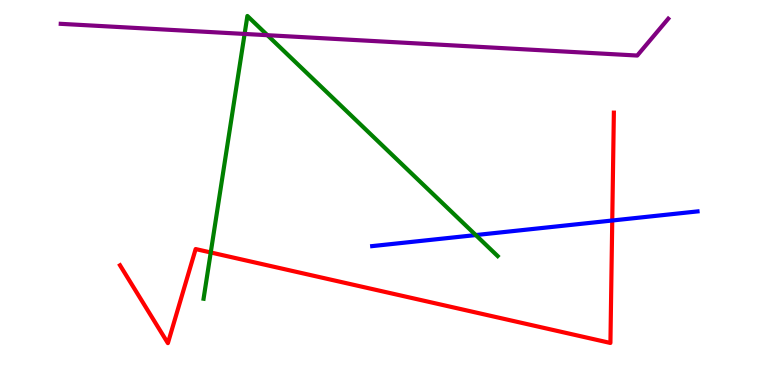[{'lines': ['blue', 'red'], 'intersections': [{'x': 7.9, 'y': 4.27}]}, {'lines': ['green', 'red'], 'intersections': [{'x': 2.72, 'y': 3.44}]}, {'lines': ['purple', 'red'], 'intersections': []}, {'lines': ['blue', 'green'], 'intersections': [{'x': 6.14, 'y': 3.89}]}, {'lines': ['blue', 'purple'], 'intersections': []}, {'lines': ['green', 'purple'], 'intersections': [{'x': 3.16, 'y': 9.12}, {'x': 3.45, 'y': 9.09}]}]